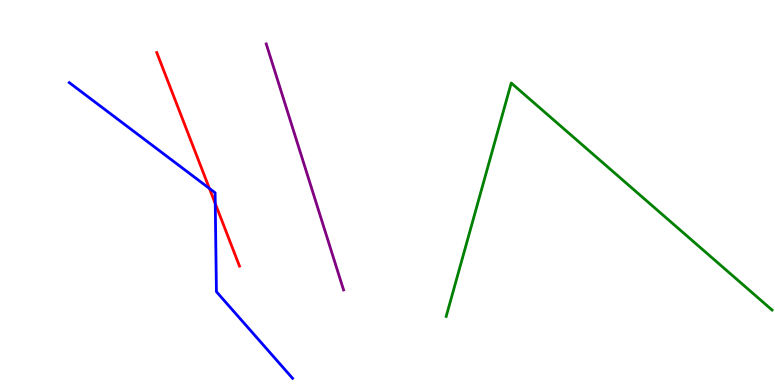[{'lines': ['blue', 'red'], 'intersections': [{'x': 2.7, 'y': 5.11}, {'x': 2.78, 'y': 4.71}]}, {'lines': ['green', 'red'], 'intersections': []}, {'lines': ['purple', 'red'], 'intersections': []}, {'lines': ['blue', 'green'], 'intersections': []}, {'lines': ['blue', 'purple'], 'intersections': []}, {'lines': ['green', 'purple'], 'intersections': []}]